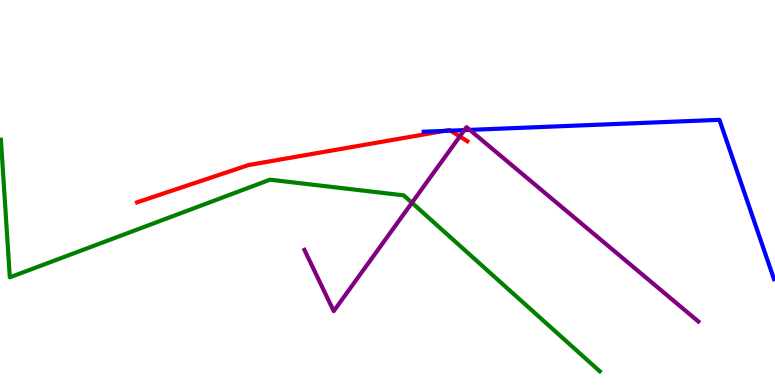[{'lines': ['blue', 'red'], 'intersections': [{'x': 5.73, 'y': 6.6}, {'x': 5.81, 'y': 6.61}]}, {'lines': ['green', 'red'], 'intersections': []}, {'lines': ['purple', 'red'], 'intersections': [{'x': 5.93, 'y': 6.46}]}, {'lines': ['blue', 'green'], 'intersections': []}, {'lines': ['blue', 'purple'], 'intersections': [{'x': 5.99, 'y': 6.62}, {'x': 6.06, 'y': 6.63}]}, {'lines': ['green', 'purple'], 'intersections': [{'x': 5.32, 'y': 4.73}]}]